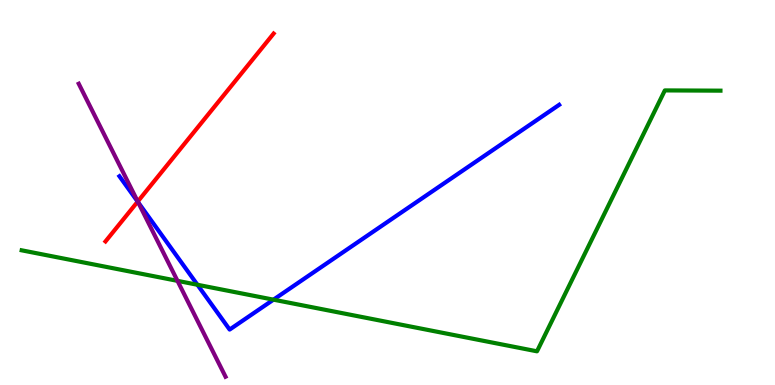[{'lines': ['blue', 'red'], 'intersections': [{'x': 1.78, 'y': 4.76}]}, {'lines': ['green', 'red'], 'intersections': []}, {'lines': ['purple', 'red'], 'intersections': [{'x': 1.78, 'y': 4.77}]}, {'lines': ['blue', 'green'], 'intersections': [{'x': 2.55, 'y': 2.6}, {'x': 3.53, 'y': 2.22}]}, {'lines': ['blue', 'purple'], 'intersections': [{'x': 1.78, 'y': 4.75}]}, {'lines': ['green', 'purple'], 'intersections': [{'x': 2.29, 'y': 2.7}]}]